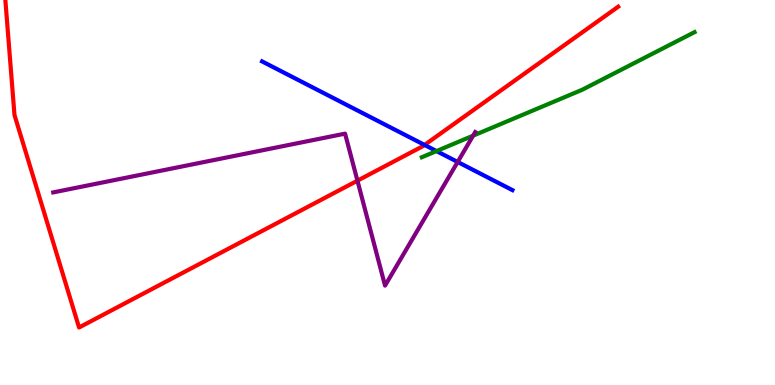[{'lines': ['blue', 'red'], 'intersections': [{'x': 5.48, 'y': 6.24}]}, {'lines': ['green', 'red'], 'intersections': []}, {'lines': ['purple', 'red'], 'intersections': [{'x': 4.61, 'y': 5.31}]}, {'lines': ['blue', 'green'], 'intersections': [{'x': 5.63, 'y': 6.08}]}, {'lines': ['blue', 'purple'], 'intersections': [{'x': 5.91, 'y': 5.79}]}, {'lines': ['green', 'purple'], 'intersections': [{'x': 6.1, 'y': 6.48}]}]